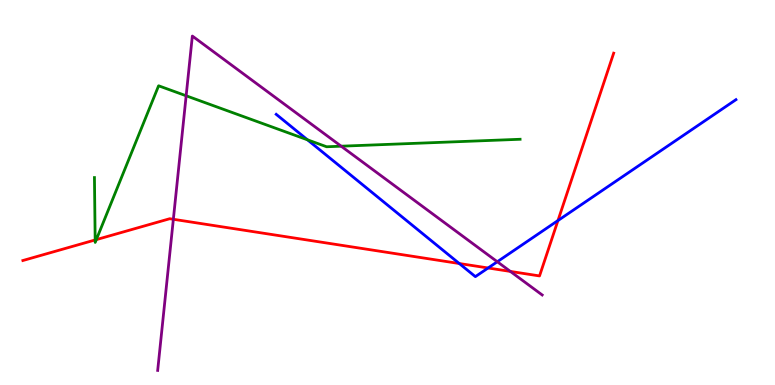[{'lines': ['blue', 'red'], 'intersections': [{'x': 5.93, 'y': 3.16}, {'x': 6.3, 'y': 3.04}, {'x': 7.2, 'y': 4.27}]}, {'lines': ['green', 'red'], 'intersections': [{'x': 1.23, 'y': 3.77}, {'x': 1.24, 'y': 3.78}]}, {'lines': ['purple', 'red'], 'intersections': [{'x': 2.24, 'y': 4.3}, {'x': 6.59, 'y': 2.95}]}, {'lines': ['blue', 'green'], 'intersections': [{'x': 3.97, 'y': 6.37}]}, {'lines': ['blue', 'purple'], 'intersections': [{'x': 6.42, 'y': 3.2}]}, {'lines': ['green', 'purple'], 'intersections': [{'x': 2.4, 'y': 7.51}, {'x': 4.4, 'y': 6.2}]}]